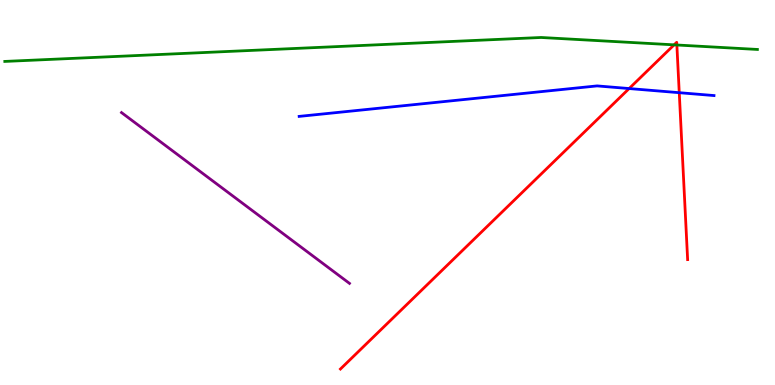[{'lines': ['blue', 'red'], 'intersections': [{'x': 8.12, 'y': 7.7}, {'x': 8.76, 'y': 7.59}]}, {'lines': ['green', 'red'], 'intersections': [{'x': 8.7, 'y': 8.84}, {'x': 8.73, 'y': 8.83}]}, {'lines': ['purple', 'red'], 'intersections': []}, {'lines': ['blue', 'green'], 'intersections': []}, {'lines': ['blue', 'purple'], 'intersections': []}, {'lines': ['green', 'purple'], 'intersections': []}]